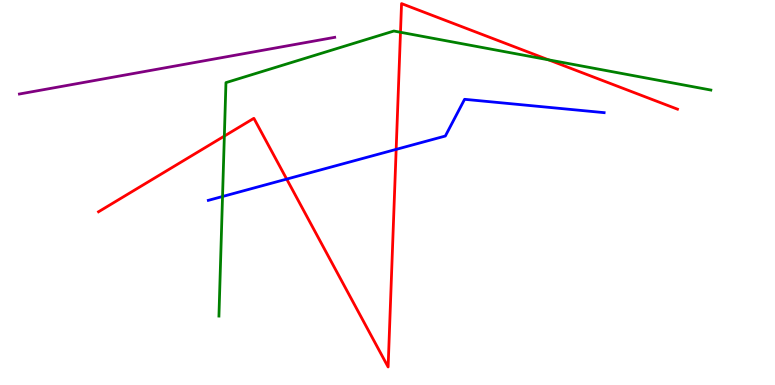[{'lines': ['blue', 'red'], 'intersections': [{'x': 3.7, 'y': 5.35}, {'x': 5.11, 'y': 6.12}]}, {'lines': ['green', 'red'], 'intersections': [{'x': 2.89, 'y': 6.47}, {'x': 5.17, 'y': 9.16}, {'x': 7.08, 'y': 8.45}]}, {'lines': ['purple', 'red'], 'intersections': []}, {'lines': ['blue', 'green'], 'intersections': [{'x': 2.87, 'y': 4.9}]}, {'lines': ['blue', 'purple'], 'intersections': []}, {'lines': ['green', 'purple'], 'intersections': []}]